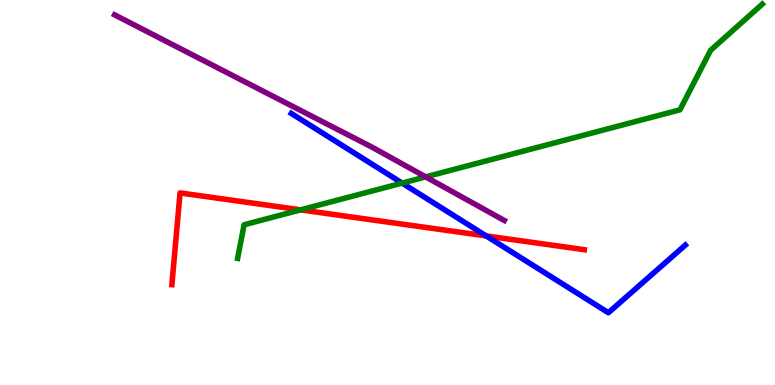[{'lines': ['blue', 'red'], 'intersections': [{'x': 6.27, 'y': 3.87}]}, {'lines': ['green', 'red'], 'intersections': [{'x': 3.88, 'y': 4.55}]}, {'lines': ['purple', 'red'], 'intersections': []}, {'lines': ['blue', 'green'], 'intersections': [{'x': 5.19, 'y': 5.24}]}, {'lines': ['blue', 'purple'], 'intersections': []}, {'lines': ['green', 'purple'], 'intersections': [{'x': 5.49, 'y': 5.41}]}]